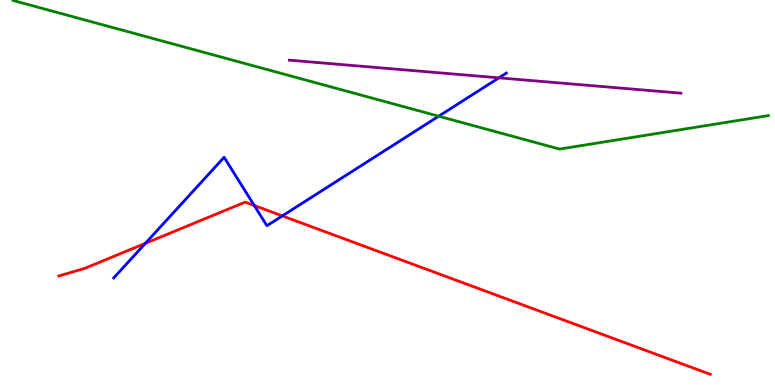[{'lines': ['blue', 'red'], 'intersections': [{'x': 1.88, 'y': 3.68}, {'x': 3.28, 'y': 4.66}, {'x': 3.64, 'y': 4.39}]}, {'lines': ['green', 'red'], 'intersections': []}, {'lines': ['purple', 'red'], 'intersections': []}, {'lines': ['blue', 'green'], 'intersections': [{'x': 5.66, 'y': 6.98}]}, {'lines': ['blue', 'purple'], 'intersections': [{'x': 6.44, 'y': 7.98}]}, {'lines': ['green', 'purple'], 'intersections': []}]